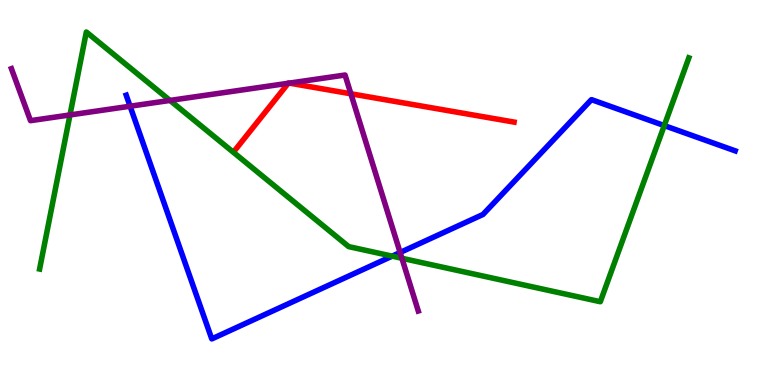[{'lines': ['blue', 'red'], 'intersections': []}, {'lines': ['green', 'red'], 'intersections': []}, {'lines': ['purple', 'red'], 'intersections': [{'x': 3.72, 'y': 7.84}, {'x': 3.73, 'y': 7.84}, {'x': 4.53, 'y': 7.56}]}, {'lines': ['blue', 'green'], 'intersections': [{'x': 5.06, 'y': 3.35}, {'x': 8.57, 'y': 6.74}]}, {'lines': ['blue', 'purple'], 'intersections': [{'x': 1.68, 'y': 7.24}, {'x': 5.16, 'y': 3.44}]}, {'lines': ['green', 'purple'], 'intersections': [{'x': 0.903, 'y': 7.01}, {'x': 2.19, 'y': 7.39}, {'x': 5.19, 'y': 3.29}]}]